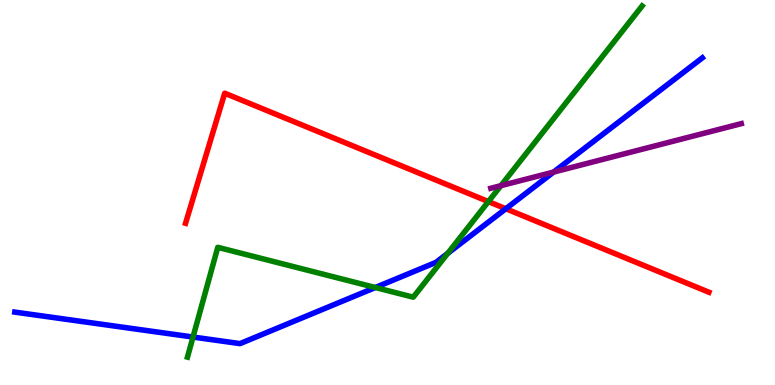[{'lines': ['blue', 'red'], 'intersections': [{'x': 6.53, 'y': 4.58}]}, {'lines': ['green', 'red'], 'intersections': [{'x': 6.3, 'y': 4.76}]}, {'lines': ['purple', 'red'], 'intersections': []}, {'lines': ['blue', 'green'], 'intersections': [{'x': 2.49, 'y': 1.25}, {'x': 4.84, 'y': 2.53}, {'x': 5.78, 'y': 3.42}]}, {'lines': ['blue', 'purple'], 'intersections': [{'x': 7.14, 'y': 5.53}]}, {'lines': ['green', 'purple'], 'intersections': [{'x': 6.46, 'y': 5.18}]}]